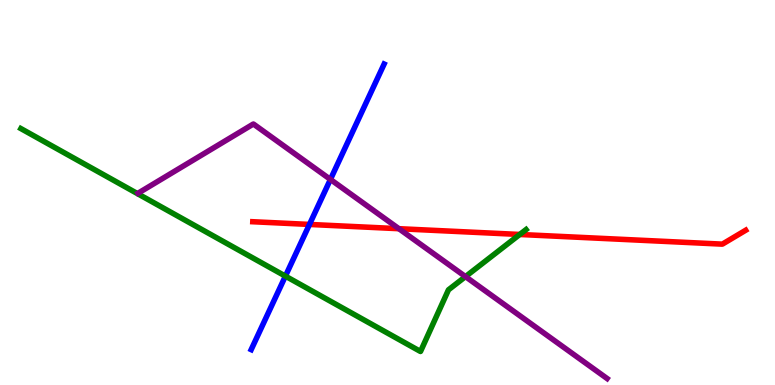[{'lines': ['blue', 'red'], 'intersections': [{'x': 3.99, 'y': 4.17}]}, {'lines': ['green', 'red'], 'intersections': [{'x': 6.71, 'y': 3.91}]}, {'lines': ['purple', 'red'], 'intersections': [{'x': 5.15, 'y': 4.06}]}, {'lines': ['blue', 'green'], 'intersections': [{'x': 3.68, 'y': 2.83}]}, {'lines': ['blue', 'purple'], 'intersections': [{'x': 4.26, 'y': 5.34}]}, {'lines': ['green', 'purple'], 'intersections': [{'x': 6.01, 'y': 2.82}]}]